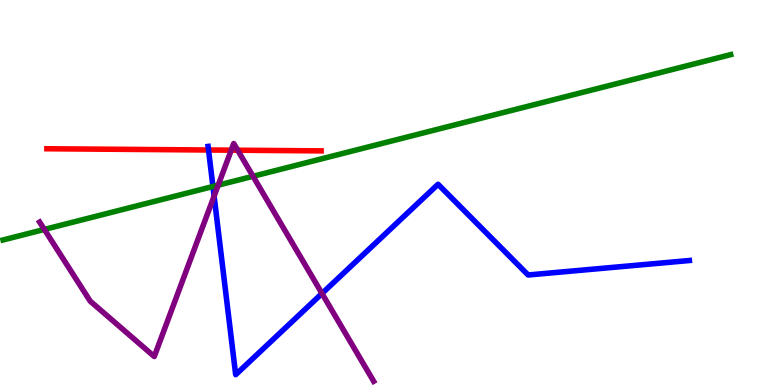[{'lines': ['blue', 'red'], 'intersections': [{'x': 2.69, 'y': 6.1}]}, {'lines': ['green', 'red'], 'intersections': []}, {'lines': ['purple', 'red'], 'intersections': [{'x': 2.98, 'y': 6.1}, {'x': 3.07, 'y': 6.1}]}, {'lines': ['blue', 'green'], 'intersections': [{'x': 2.75, 'y': 5.16}]}, {'lines': ['blue', 'purple'], 'intersections': [{'x': 2.76, 'y': 4.91}, {'x': 4.15, 'y': 2.38}]}, {'lines': ['green', 'purple'], 'intersections': [{'x': 0.572, 'y': 4.04}, {'x': 2.82, 'y': 5.19}, {'x': 3.26, 'y': 5.42}]}]